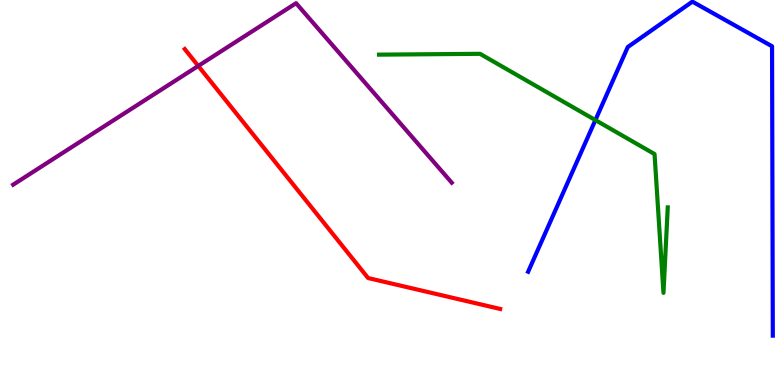[{'lines': ['blue', 'red'], 'intersections': []}, {'lines': ['green', 'red'], 'intersections': []}, {'lines': ['purple', 'red'], 'intersections': [{'x': 2.56, 'y': 8.29}]}, {'lines': ['blue', 'green'], 'intersections': [{'x': 7.68, 'y': 6.88}]}, {'lines': ['blue', 'purple'], 'intersections': []}, {'lines': ['green', 'purple'], 'intersections': []}]